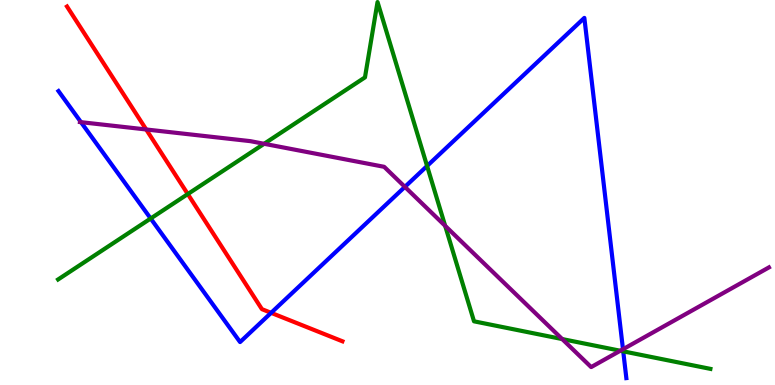[{'lines': ['blue', 'red'], 'intersections': [{'x': 3.5, 'y': 1.87}]}, {'lines': ['green', 'red'], 'intersections': [{'x': 2.42, 'y': 4.96}]}, {'lines': ['purple', 'red'], 'intersections': [{'x': 1.89, 'y': 6.64}]}, {'lines': ['blue', 'green'], 'intersections': [{'x': 1.94, 'y': 4.32}, {'x': 5.51, 'y': 5.69}, {'x': 8.04, 'y': 0.874}]}, {'lines': ['blue', 'purple'], 'intersections': [{'x': 1.04, 'y': 6.83}, {'x': 5.22, 'y': 5.15}, {'x': 8.04, 'y': 0.929}]}, {'lines': ['green', 'purple'], 'intersections': [{'x': 3.41, 'y': 6.27}, {'x': 5.74, 'y': 4.13}, {'x': 7.25, 'y': 1.19}, {'x': 8.0, 'y': 0.89}]}]